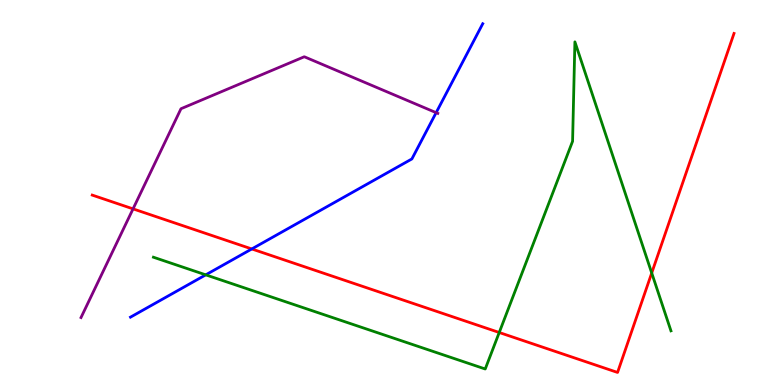[{'lines': ['blue', 'red'], 'intersections': [{'x': 3.25, 'y': 3.53}]}, {'lines': ['green', 'red'], 'intersections': [{'x': 6.44, 'y': 1.36}, {'x': 8.41, 'y': 2.91}]}, {'lines': ['purple', 'red'], 'intersections': [{'x': 1.72, 'y': 4.57}]}, {'lines': ['blue', 'green'], 'intersections': [{'x': 2.65, 'y': 2.86}]}, {'lines': ['blue', 'purple'], 'intersections': [{'x': 5.63, 'y': 7.07}]}, {'lines': ['green', 'purple'], 'intersections': []}]